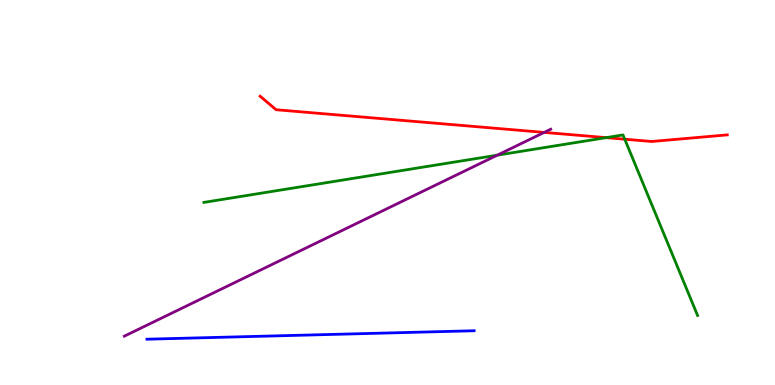[{'lines': ['blue', 'red'], 'intersections': []}, {'lines': ['green', 'red'], 'intersections': [{'x': 7.82, 'y': 6.42}, {'x': 8.06, 'y': 6.38}]}, {'lines': ['purple', 'red'], 'intersections': [{'x': 7.02, 'y': 6.56}]}, {'lines': ['blue', 'green'], 'intersections': []}, {'lines': ['blue', 'purple'], 'intersections': []}, {'lines': ['green', 'purple'], 'intersections': [{'x': 6.42, 'y': 5.97}]}]